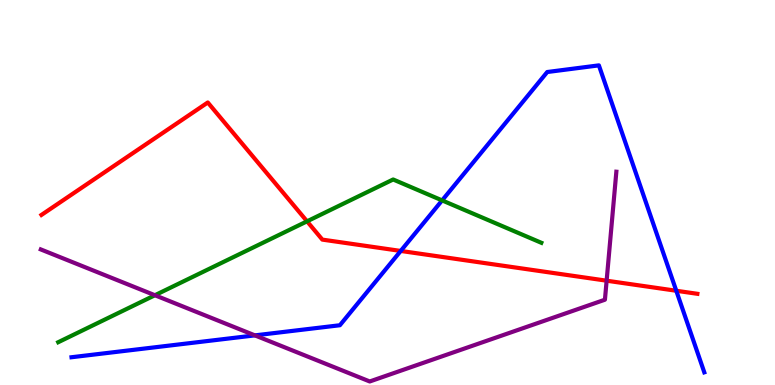[{'lines': ['blue', 'red'], 'intersections': [{'x': 5.17, 'y': 3.48}, {'x': 8.73, 'y': 2.45}]}, {'lines': ['green', 'red'], 'intersections': [{'x': 3.96, 'y': 4.25}]}, {'lines': ['purple', 'red'], 'intersections': [{'x': 7.83, 'y': 2.71}]}, {'lines': ['blue', 'green'], 'intersections': [{'x': 5.7, 'y': 4.79}]}, {'lines': ['blue', 'purple'], 'intersections': [{'x': 3.29, 'y': 1.29}]}, {'lines': ['green', 'purple'], 'intersections': [{'x': 2.0, 'y': 2.33}]}]